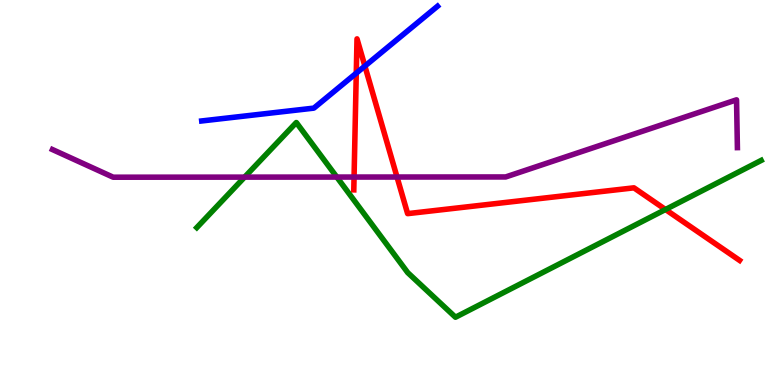[{'lines': ['blue', 'red'], 'intersections': [{'x': 4.6, 'y': 8.1}, {'x': 4.71, 'y': 8.28}]}, {'lines': ['green', 'red'], 'intersections': [{'x': 8.59, 'y': 4.56}]}, {'lines': ['purple', 'red'], 'intersections': [{'x': 4.57, 'y': 5.4}, {'x': 5.12, 'y': 5.4}]}, {'lines': ['blue', 'green'], 'intersections': []}, {'lines': ['blue', 'purple'], 'intersections': []}, {'lines': ['green', 'purple'], 'intersections': [{'x': 3.16, 'y': 5.4}, {'x': 4.35, 'y': 5.4}]}]